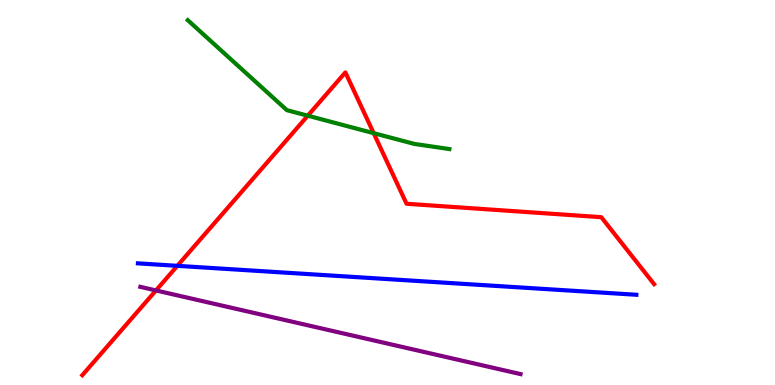[{'lines': ['blue', 'red'], 'intersections': [{'x': 2.29, 'y': 3.1}]}, {'lines': ['green', 'red'], 'intersections': [{'x': 3.97, 'y': 6.99}, {'x': 4.82, 'y': 6.54}]}, {'lines': ['purple', 'red'], 'intersections': [{'x': 2.01, 'y': 2.46}]}, {'lines': ['blue', 'green'], 'intersections': []}, {'lines': ['blue', 'purple'], 'intersections': []}, {'lines': ['green', 'purple'], 'intersections': []}]